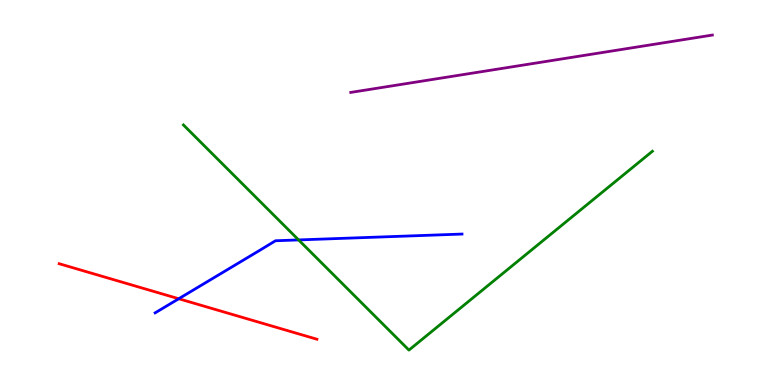[{'lines': ['blue', 'red'], 'intersections': [{'x': 2.31, 'y': 2.24}]}, {'lines': ['green', 'red'], 'intersections': []}, {'lines': ['purple', 'red'], 'intersections': []}, {'lines': ['blue', 'green'], 'intersections': [{'x': 3.85, 'y': 3.77}]}, {'lines': ['blue', 'purple'], 'intersections': []}, {'lines': ['green', 'purple'], 'intersections': []}]